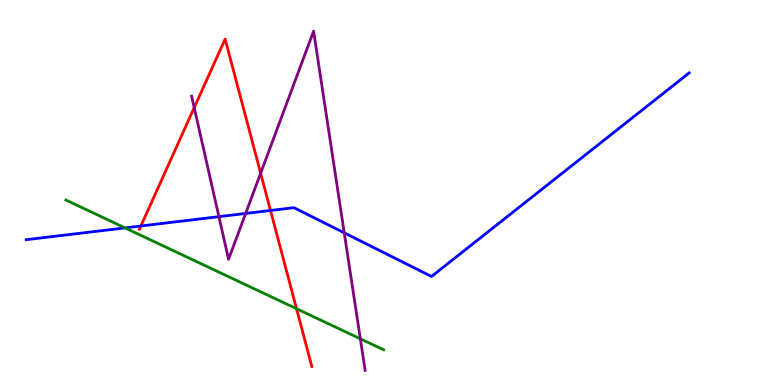[{'lines': ['blue', 'red'], 'intersections': [{'x': 1.82, 'y': 4.13}, {'x': 3.49, 'y': 4.53}]}, {'lines': ['green', 'red'], 'intersections': [{'x': 3.83, 'y': 1.98}]}, {'lines': ['purple', 'red'], 'intersections': [{'x': 2.51, 'y': 7.2}, {'x': 3.36, 'y': 5.5}]}, {'lines': ['blue', 'green'], 'intersections': [{'x': 1.61, 'y': 4.08}]}, {'lines': ['blue', 'purple'], 'intersections': [{'x': 2.82, 'y': 4.37}, {'x': 3.17, 'y': 4.46}, {'x': 4.44, 'y': 3.95}]}, {'lines': ['green', 'purple'], 'intersections': [{'x': 4.65, 'y': 1.2}]}]